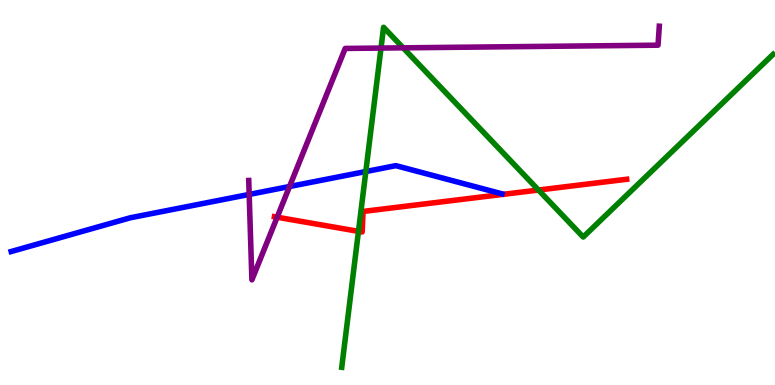[{'lines': ['blue', 'red'], 'intersections': []}, {'lines': ['green', 'red'], 'intersections': [{'x': 4.63, 'y': 3.99}, {'x': 6.95, 'y': 5.06}]}, {'lines': ['purple', 'red'], 'intersections': [{'x': 3.58, 'y': 4.36}]}, {'lines': ['blue', 'green'], 'intersections': [{'x': 4.72, 'y': 5.54}]}, {'lines': ['blue', 'purple'], 'intersections': [{'x': 3.22, 'y': 4.95}, {'x': 3.74, 'y': 5.16}]}, {'lines': ['green', 'purple'], 'intersections': [{'x': 4.92, 'y': 8.75}, {'x': 5.2, 'y': 8.76}]}]